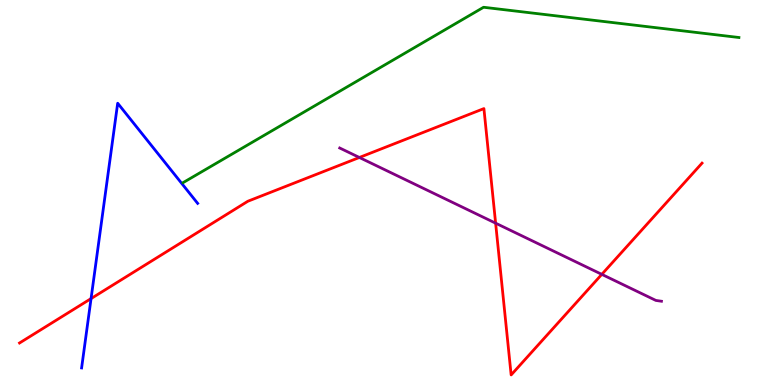[{'lines': ['blue', 'red'], 'intersections': [{'x': 1.17, 'y': 2.24}]}, {'lines': ['green', 'red'], 'intersections': []}, {'lines': ['purple', 'red'], 'intersections': [{'x': 4.64, 'y': 5.91}, {'x': 6.4, 'y': 4.2}, {'x': 7.77, 'y': 2.87}]}, {'lines': ['blue', 'green'], 'intersections': []}, {'lines': ['blue', 'purple'], 'intersections': []}, {'lines': ['green', 'purple'], 'intersections': []}]